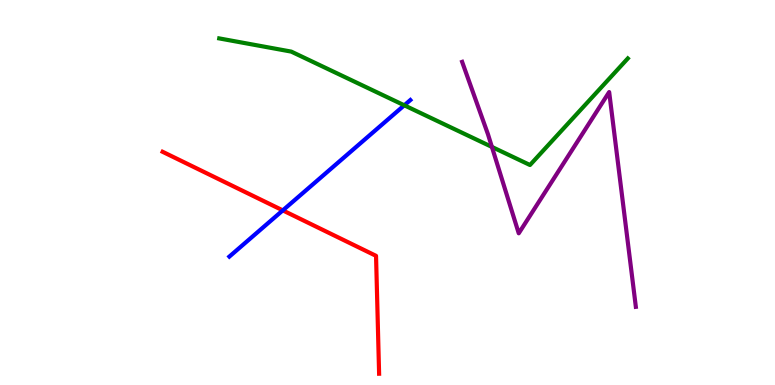[{'lines': ['blue', 'red'], 'intersections': [{'x': 3.65, 'y': 4.54}]}, {'lines': ['green', 'red'], 'intersections': []}, {'lines': ['purple', 'red'], 'intersections': []}, {'lines': ['blue', 'green'], 'intersections': [{'x': 5.22, 'y': 7.26}]}, {'lines': ['blue', 'purple'], 'intersections': []}, {'lines': ['green', 'purple'], 'intersections': [{'x': 6.35, 'y': 6.18}]}]